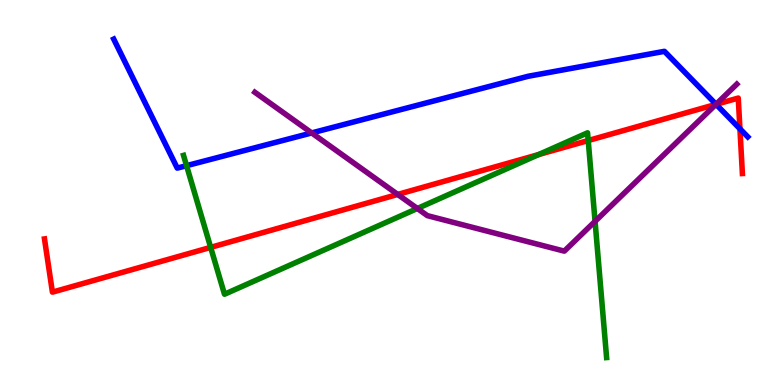[{'lines': ['blue', 'red'], 'intersections': [{'x': 9.24, 'y': 7.29}, {'x': 9.55, 'y': 6.65}]}, {'lines': ['green', 'red'], 'intersections': [{'x': 2.72, 'y': 3.57}, {'x': 6.95, 'y': 5.99}, {'x': 7.59, 'y': 6.35}]}, {'lines': ['purple', 'red'], 'intersections': [{'x': 5.13, 'y': 4.95}, {'x': 9.24, 'y': 7.29}]}, {'lines': ['blue', 'green'], 'intersections': [{'x': 2.41, 'y': 5.7}]}, {'lines': ['blue', 'purple'], 'intersections': [{'x': 4.02, 'y': 6.55}, {'x': 9.24, 'y': 7.29}]}, {'lines': ['green', 'purple'], 'intersections': [{'x': 5.39, 'y': 4.58}, {'x': 7.68, 'y': 4.25}]}]